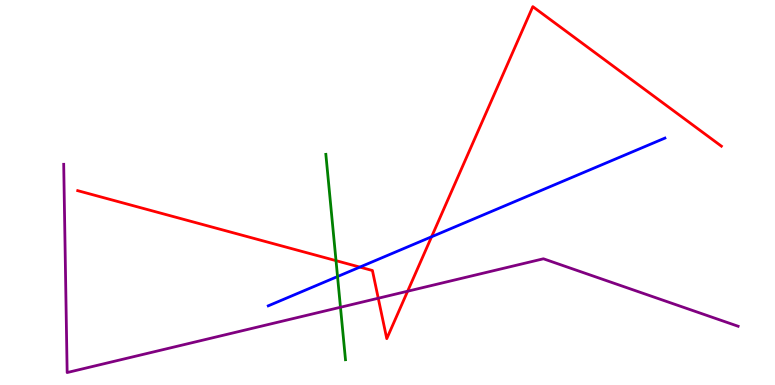[{'lines': ['blue', 'red'], 'intersections': [{'x': 4.64, 'y': 3.06}, {'x': 5.57, 'y': 3.85}]}, {'lines': ['green', 'red'], 'intersections': [{'x': 4.34, 'y': 3.23}]}, {'lines': ['purple', 'red'], 'intersections': [{'x': 4.88, 'y': 2.25}, {'x': 5.26, 'y': 2.44}]}, {'lines': ['blue', 'green'], 'intersections': [{'x': 4.36, 'y': 2.82}]}, {'lines': ['blue', 'purple'], 'intersections': []}, {'lines': ['green', 'purple'], 'intersections': [{'x': 4.39, 'y': 2.02}]}]